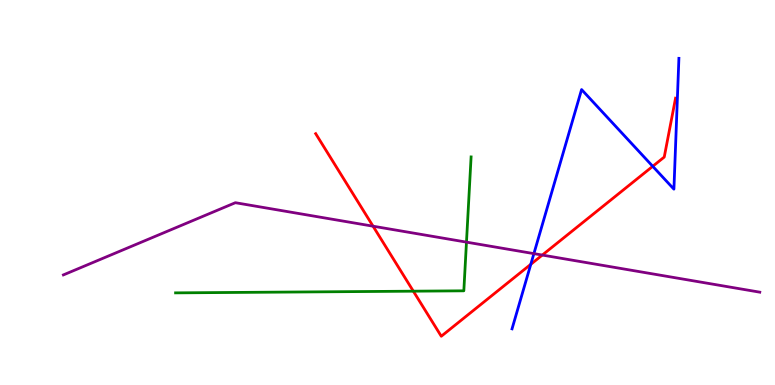[{'lines': ['blue', 'red'], 'intersections': [{'x': 6.85, 'y': 3.14}, {'x': 8.42, 'y': 5.68}]}, {'lines': ['green', 'red'], 'intersections': [{'x': 5.33, 'y': 2.44}]}, {'lines': ['purple', 'red'], 'intersections': [{'x': 4.81, 'y': 4.12}, {'x': 7.0, 'y': 3.37}]}, {'lines': ['blue', 'green'], 'intersections': []}, {'lines': ['blue', 'purple'], 'intersections': [{'x': 6.89, 'y': 3.41}]}, {'lines': ['green', 'purple'], 'intersections': [{'x': 6.02, 'y': 3.71}]}]